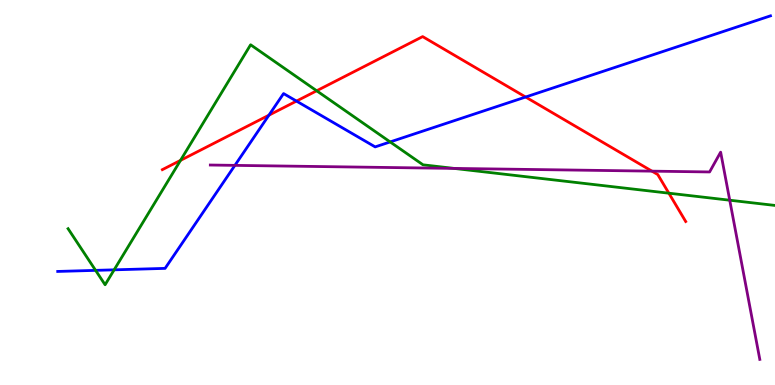[{'lines': ['blue', 'red'], 'intersections': [{'x': 3.47, 'y': 7.01}, {'x': 3.83, 'y': 7.37}, {'x': 6.78, 'y': 7.48}]}, {'lines': ['green', 'red'], 'intersections': [{'x': 2.33, 'y': 5.83}, {'x': 4.09, 'y': 7.64}, {'x': 8.63, 'y': 4.98}]}, {'lines': ['purple', 'red'], 'intersections': [{'x': 8.41, 'y': 5.55}]}, {'lines': ['blue', 'green'], 'intersections': [{'x': 1.23, 'y': 2.98}, {'x': 1.47, 'y': 2.99}, {'x': 5.03, 'y': 6.31}]}, {'lines': ['blue', 'purple'], 'intersections': [{'x': 3.03, 'y': 5.7}]}, {'lines': ['green', 'purple'], 'intersections': [{'x': 5.86, 'y': 5.63}, {'x': 9.42, 'y': 4.8}]}]